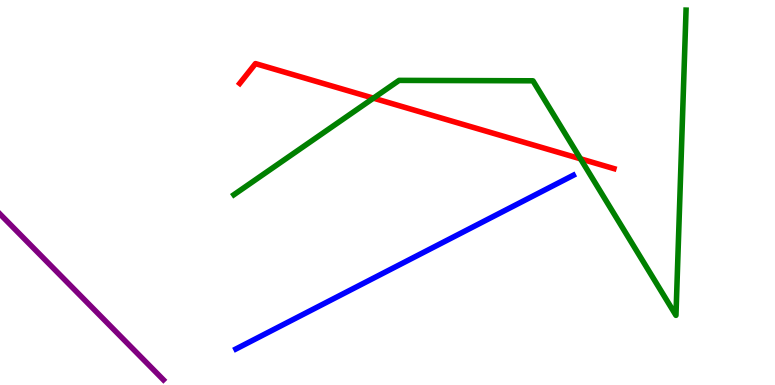[{'lines': ['blue', 'red'], 'intersections': []}, {'lines': ['green', 'red'], 'intersections': [{'x': 4.82, 'y': 7.45}, {'x': 7.49, 'y': 5.87}]}, {'lines': ['purple', 'red'], 'intersections': []}, {'lines': ['blue', 'green'], 'intersections': []}, {'lines': ['blue', 'purple'], 'intersections': []}, {'lines': ['green', 'purple'], 'intersections': []}]